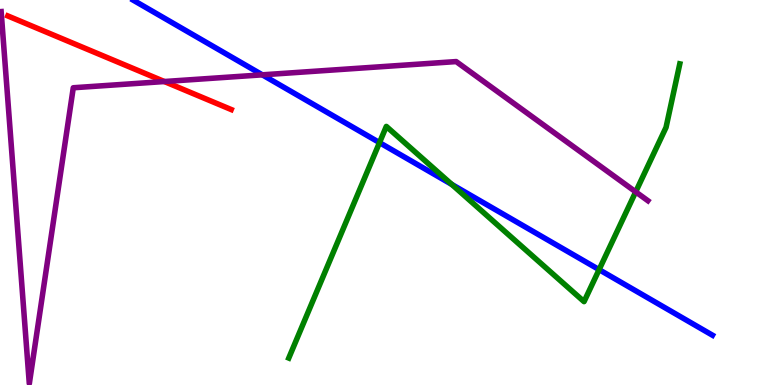[{'lines': ['blue', 'red'], 'intersections': []}, {'lines': ['green', 'red'], 'intersections': []}, {'lines': ['purple', 'red'], 'intersections': [{'x': 2.12, 'y': 7.88}]}, {'lines': ['blue', 'green'], 'intersections': [{'x': 4.9, 'y': 6.3}, {'x': 5.83, 'y': 5.21}, {'x': 7.73, 'y': 3.0}]}, {'lines': ['blue', 'purple'], 'intersections': [{'x': 3.38, 'y': 8.06}]}, {'lines': ['green', 'purple'], 'intersections': [{'x': 8.2, 'y': 5.02}]}]